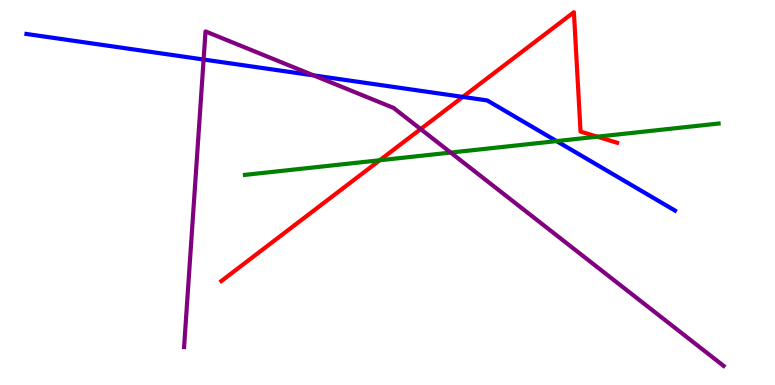[{'lines': ['blue', 'red'], 'intersections': [{'x': 5.97, 'y': 7.48}]}, {'lines': ['green', 'red'], 'intersections': [{'x': 4.9, 'y': 5.84}, {'x': 7.71, 'y': 6.45}]}, {'lines': ['purple', 'red'], 'intersections': [{'x': 5.43, 'y': 6.65}]}, {'lines': ['blue', 'green'], 'intersections': [{'x': 7.18, 'y': 6.34}]}, {'lines': ['blue', 'purple'], 'intersections': [{'x': 2.63, 'y': 8.45}, {'x': 4.05, 'y': 8.04}]}, {'lines': ['green', 'purple'], 'intersections': [{'x': 5.82, 'y': 6.04}]}]